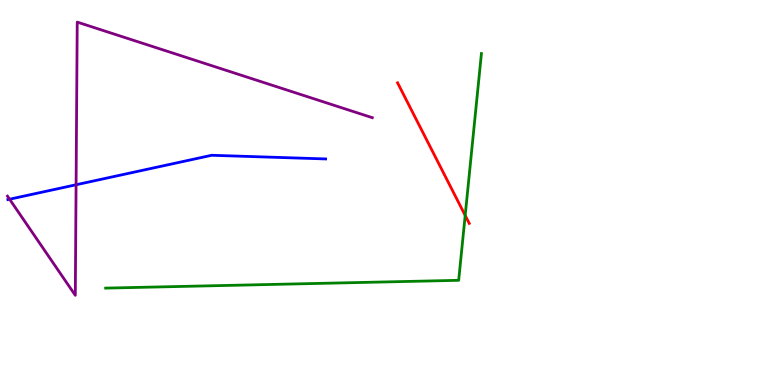[{'lines': ['blue', 'red'], 'intersections': []}, {'lines': ['green', 'red'], 'intersections': [{'x': 6.0, 'y': 4.4}]}, {'lines': ['purple', 'red'], 'intersections': []}, {'lines': ['blue', 'green'], 'intersections': []}, {'lines': ['blue', 'purple'], 'intersections': [{'x': 0.124, 'y': 4.83}, {'x': 0.982, 'y': 5.2}]}, {'lines': ['green', 'purple'], 'intersections': []}]